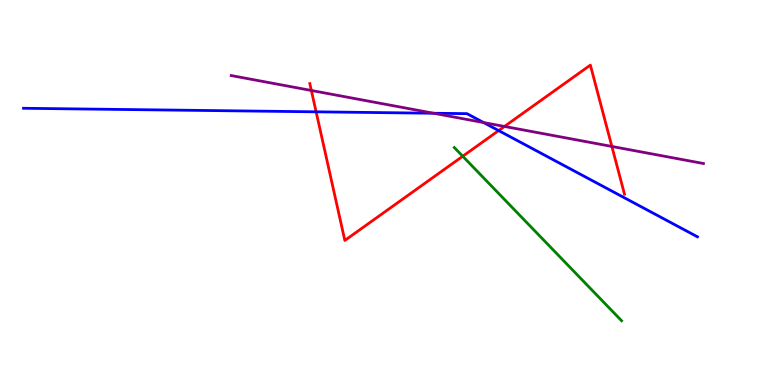[{'lines': ['blue', 'red'], 'intersections': [{'x': 4.08, 'y': 7.1}, {'x': 6.43, 'y': 6.61}]}, {'lines': ['green', 'red'], 'intersections': [{'x': 5.97, 'y': 5.94}]}, {'lines': ['purple', 'red'], 'intersections': [{'x': 4.02, 'y': 7.65}, {'x': 6.51, 'y': 6.72}, {'x': 7.9, 'y': 6.2}]}, {'lines': ['blue', 'green'], 'intersections': []}, {'lines': ['blue', 'purple'], 'intersections': [{'x': 5.6, 'y': 7.06}, {'x': 6.24, 'y': 6.82}]}, {'lines': ['green', 'purple'], 'intersections': []}]